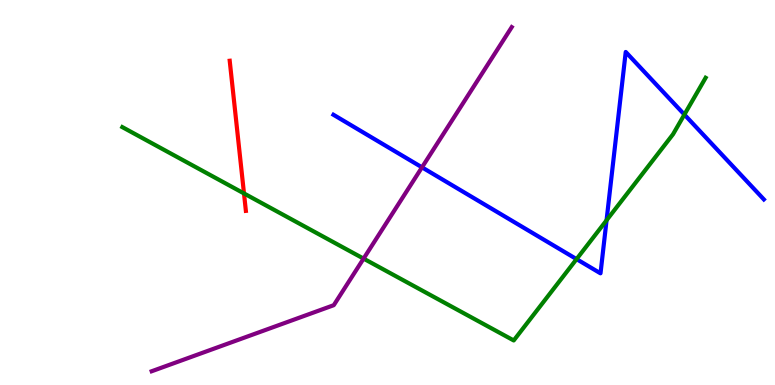[{'lines': ['blue', 'red'], 'intersections': []}, {'lines': ['green', 'red'], 'intersections': [{'x': 3.15, 'y': 4.98}]}, {'lines': ['purple', 'red'], 'intersections': []}, {'lines': ['blue', 'green'], 'intersections': [{'x': 7.44, 'y': 3.27}, {'x': 7.83, 'y': 4.28}, {'x': 8.83, 'y': 7.02}]}, {'lines': ['blue', 'purple'], 'intersections': [{'x': 5.45, 'y': 5.65}]}, {'lines': ['green', 'purple'], 'intersections': [{'x': 4.69, 'y': 3.28}]}]